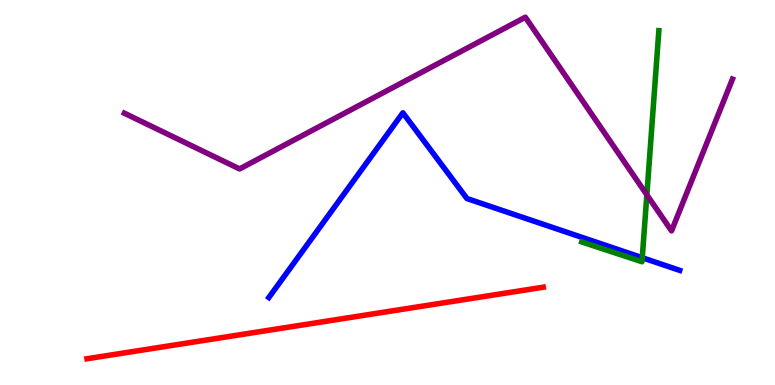[{'lines': ['blue', 'red'], 'intersections': []}, {'lines': ['green', 'red'], 'intersections': []}, {'lines': ['purple', 'red'], 'intersections': []}, {'lines': ['blue', 'green'], 'intersections': [{'x': 8.29, 'y': 3.31}]}, {'lines': ['blue', 'purple'], 'intersections': []}, {'lines': ['green', 'purple'], 'intersections': [{'x': 8.35, 'y': 4.94}]}]